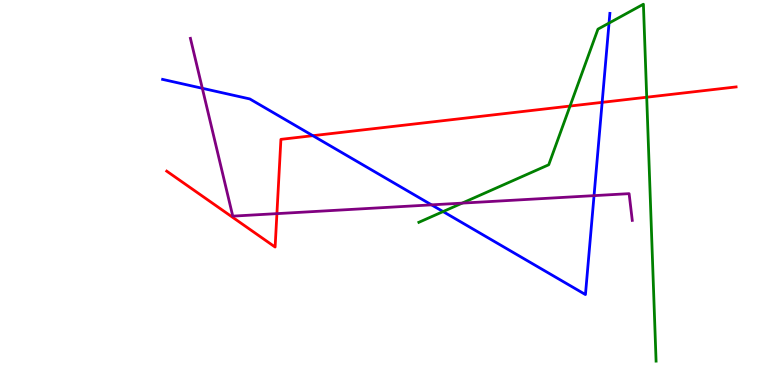[{'lines': ['blue', 'red'], 'intersections': [{'x': 4.04, 'y': 6.48}, {'x': 7.77, 'y': 7.34}]}, {'lines': ['green', 'red'], 'intersections': [{'x': 7.36, 'y': 7.25}, {'x': 8.34, 'y': 7.47}]}, {'lines': ['purple', 'red'], 'intersections': [{'x': 3.57, 'y': 4.45}]}, {'lines': ['blue', 'green'], 'intersections': [{'x': 5.72, 'y': 4.5}, {'x': 7.86, 'y': 9.4}]}, {'lines': ['blue', 'purple'], 'intersections': [{'x': 2.61, 'y': 7.71}, {'x': 5.57, 'y': 4.68}, {'x': 7.67, 'y': 4.92}]}, {'lines': ['green', 'purple'], 'intersections': [{'x': 5.96, 'y': 4.72}]}]